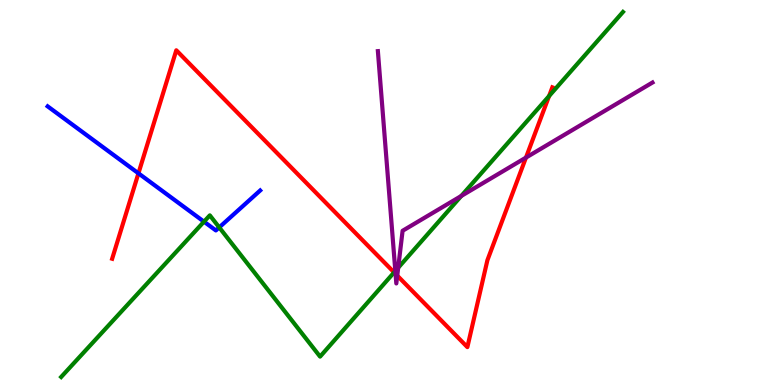[{'lines': ['blue', 'red'], 'intersections': [{'x': 1.79, 'y': 5.5}]}, {'lines': ['green', 'red'], 'intersections': [{'x': 5.09, 'y': 2.92}, {'x': 7.08, 'y': 7.51}]}, {'lines': ['purple', 'red'], 'intersections': [{'x': 5.1, 'y': 2.89}, {'x': 5.13, 'y': 2.84}, {'x': 6.79, 'y': 5.91}]}, {'lines': ['blue', 'green'], 'intersections': [{'x': 2.63, 'y': 4.24}, {'x': 2.83, 'y': 4.09}]}, {'lines': ['blue', 'purple'], 'intersections': []}, {'lines': ['green', 'purple'], 'intersections': [{'x': 5.1, 'y': 2.96}, {'x': 5.14, 'y': 3.05}, {'x': 5.95, 'y': 4.91}]}]